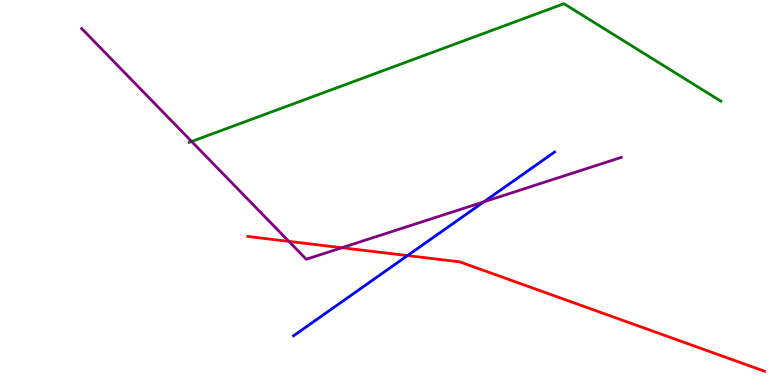[{'lines': ['blue', 'red'], 'intersections': [{'x': 5.26, 'y': 3.36}]}, {'lines': ['green', 'red'], 'intersections': []}, {'lines': ['purple', 'red'], 'intersections': [{'x': 3.73, 'y': 3.73}, {'x': 4.41, 'y': 3.57}]}, {'lines': ['blue', 'green'], 'intersections': []}, {'lines': ['blue', 'purple'], 'intersections': [{'x': 6.24, 'y': 4.76}]}, {'lines': ['green', 'purple'], 'intersections': [{'x': 2.47, 'y': 6.32}]}]